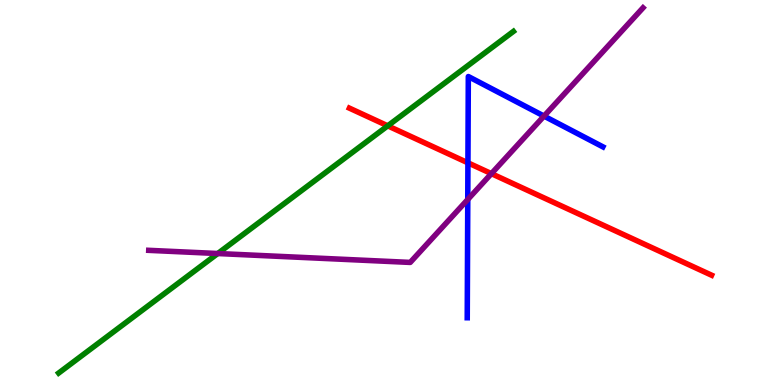[{'lines': ['blue', 'red'], 'intersections': [{'x': 6.04, 'y': 5.77}]}, {'lines': ['green', 'red'], 'intersections': [{'x': 5.0, 'y': 6.73}]}, {'lines': ['purple', 'red'], 'intersections': [{'x': 6.34, 'y': 5.49}]}, {'lines': ['blue', 'green'], 'intersections': []}, {'lines': ['blue', 'purple'], 'intersections': [{'x': 6.04, 'y': 4.82}, {'x': 7.02, 'y': 6.98}]}, {'lines': ['green', 'purple'], 'intersections': [{'x': 2.81, 'y': 3.41}]}]